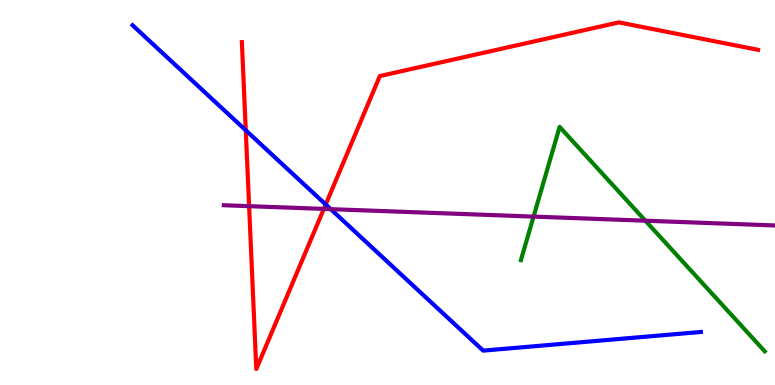[{'lines': ['blue', 'red'], 'intersections': [{'x': 3.17, 'y': 6.62}, {'x': 4.2, 'y': 4.69}]}, {'lines': ['green', 'red'], 'intersections': []}, {'lines': ['purple', 'red'], 'intersections': [{'x': 3.21, 'y': 4.65}, {'x': 4.18, 'y': 4.57}]}, {'lines': ['blue', 'green'], 'intersections': []}, {'lines': ['blue', 'purple'], 'intersections': [{'x': 4.27, 'y': 4.57}]}, {'lines': ['green', 'purple'], 'intersections': [{'x': 6.88, 'y': 4.37}, {'x': 8.33, 'y': 4.27}]}]